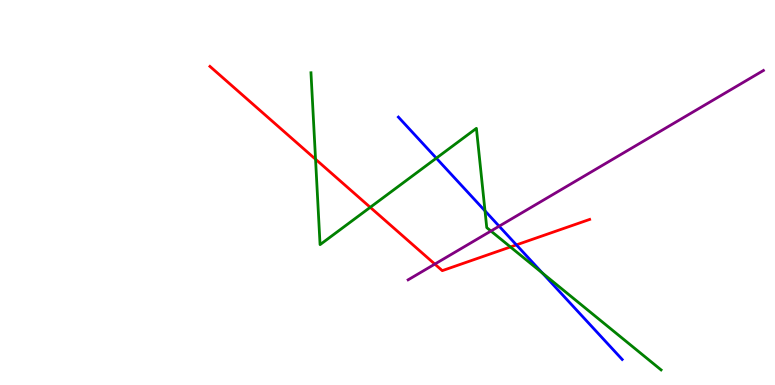[{'lines': ['blue', 'red'], 'intersections': [{'x': 6.66, 'y': 3.64}]}, {'lines': ['green', 'red'], 'intersections': [{'x': 4.07, 'y': 5.86}, {'x': 4.78, 'y': 4.62}, {'x': 6.59, 'y': 3.59}]}, {'lines': ['purple', 'red'], 'intersections': [{'x': 5.61, 'y': 3.14}]}, {'lines': ['blue', 'green'], 'intersections': [{'x': 5.63, 'y': 5.89}, {'x': 6.26, 'y': 4.52}, {'x': 7.0, 'y': 2.91}]}, {'lines': ['blue', 'purple'], 'intersections': [{'x': 6.44, 'y': 4.12}]}, {'lines': ['green', 'purple'], 'intersections': [{'x': 6.33, 'y': 4.0}]}]